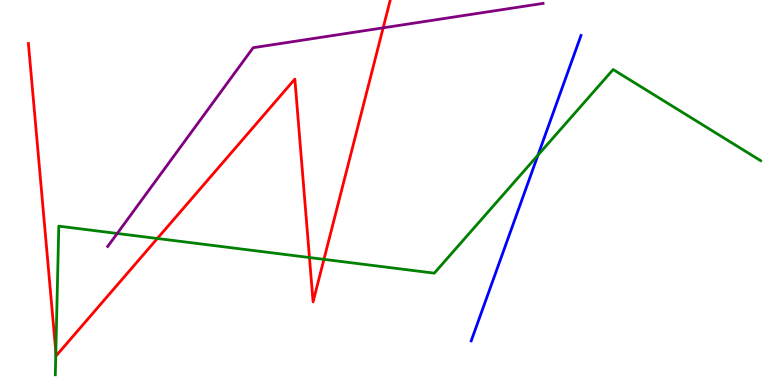[{'lines': ['blue', 'red'], 'intersections': []}, {'lines': ['green', 'red'], 'intersections': [{'x': 0.721, 'y': 0.857}, {'x': 2.03, 'y': 3.81}, {'x': 3.99, 'y': 3.31}, {'x': 4.18, 'y': 3.26}]}, {'lines': ['purple', 'red'], 'intersections': [{'x': 4.94, 'y': 9.28}]}, {'lines': ['blue', 'green'], 'intersections': [{'x': 6.94, 'y': 5.97}]}, {'lines': ['blue', 'purple'], 'intersections': []}, {'lines': ['green', 'purple'], 'intersections': [{'x': 1.51, 'y': 3.94}]}]